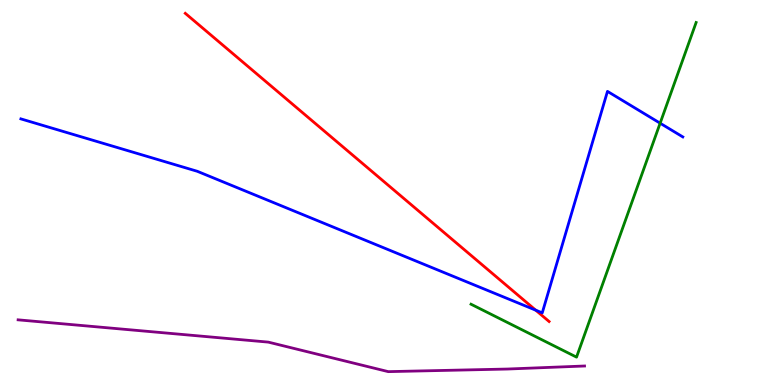[{'lines': ['blue', 'red'], 'intersections': [{'x': 6.91, 'y': 1.94}]}, {'lines': ['green', 'red'], 'intersections': []}, {'lines': ['purple', 'red'], 'intersections': []}, {'lines': ['blue', 'green'], 'intersections': [{'x': 8.52, 'y': 6.8}]}, {'lines': ['blue', 'purple'], 'intersections': []}, {'lines': ['green', 'purple'], 'intersections': []}]